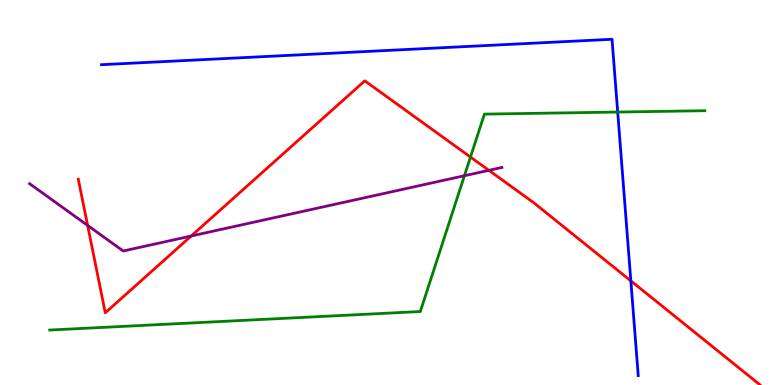[{'lines': ['blue', 'red'], 'intersections': [{'x': 8.14, 'y': 2.7}]}, {'lines': ['green', 'red'], 'intersections': [{'x': 6.07, 'y': 5.92}]}, {'lines': ['purple', 'red'], 'intersections': [{'x': 1.13, 'y': 4.15}, {'x': 2.47, 'y': 3.87}, {'x': 6.31, 'y': 5.58}]}, {'lines': ['blue', 'green'], 'intersections': [{'x': 7.97, 'y': 7.09}]}, {'lines': ['blue', 'purple'], 'intersections': []}, {'lines': ['green', 'purple'], 'intersections': [{'x': 5.99, 'y': 5.44}]}]